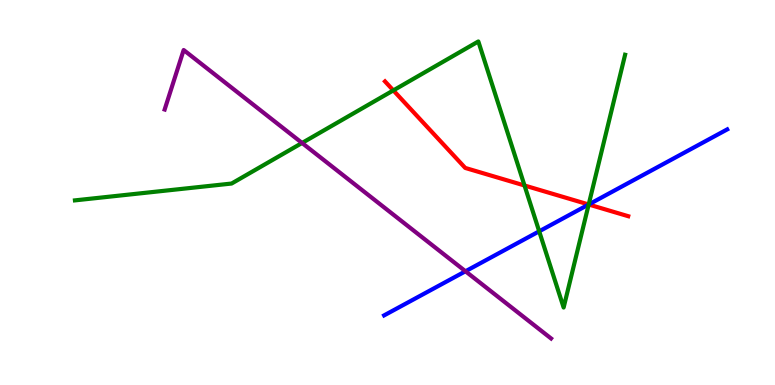[{'lines': ['blue', 'red'], 'intersections': [{'x': 7.6, 'y': 4.69}]}, {'lines': ['green', 'red'], 'intersections': [{'x': 5.08, 'y': 7.65}, {'x': 6.77, 'y': 5.18}, {'x': 7.6, 'y': 4.69}]}, {'lines': ['purple', 'red'], 'intersections': []}, {'lines': ['blue', 'green'], 'intersections': [{'x': 6.96, 'y': 3.99}, {'x': 7.6, 'y': 4.69}]}, {'lines': ['blue', 'purple'], 'intersections': [{'x': 6.01, 'y': 2.95}]}, {'lines': ['green', 'purple'], 'intersections': [{'x': 3.9, 'y': 6.29}]}]